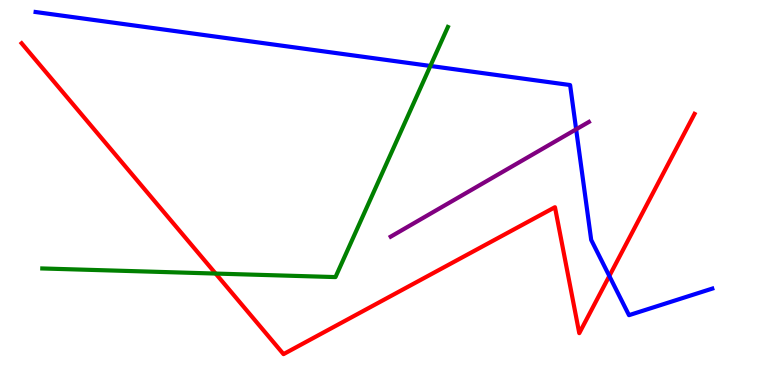[{'lines': ['blue', 'red'], 'intersections': [{'x': 7.86, 'y': 2.83}]}, {'lines': ['green', 'red'], 'intersections': [{'x': 2.78, 'y': 2.89}]}, {'lines': ['purple', 'red'], 'intersections': []}, {'lines': ['blue', 'green'], 'intersections': [{'x': 5.55, 'y': 8.29}]}, {'lines': ['blue', 'purple'], 'intersections': [{'x': 7.43, 'y': 6.64}]}, {'lines': ['green', 'purple'], 'intersections': []}]